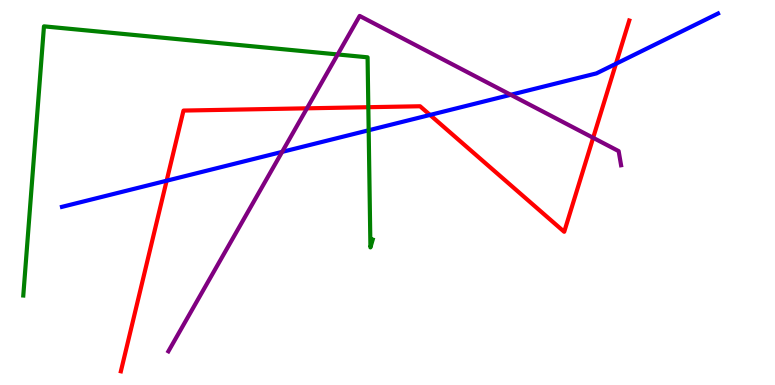[{'lines': ['blue', 'red'], 'intersections': [{'x': 2.15, 'y': 5.31}, {'x': 5.55, 'y': 7.01}, {'x': 7.95, 'y': 8.34}]}, {'lines': ['green', 'red'], 'intersections': [{'x': 4.75, 'y': 7.22}]}, {'lines': ['purple', 'red'], 'intersections': [{'x': 3.96, 'y': 7.19}, {'x': 7.65, 'y': 6.42}]}, {'lines': ['blue', 'green'], 'intersections': [{'x': 4.76, 'y': 6.62}]}, {'lines': ['blue', 'purple'], 'intersections': [{'x': 3.64, 'y': 6.06}, {'x': 6.59, 'y': 7.54}]}, {'lines': ['green', 'purple'], 'intersections': [{'x': 4.36, 'y': 8.59}]}]